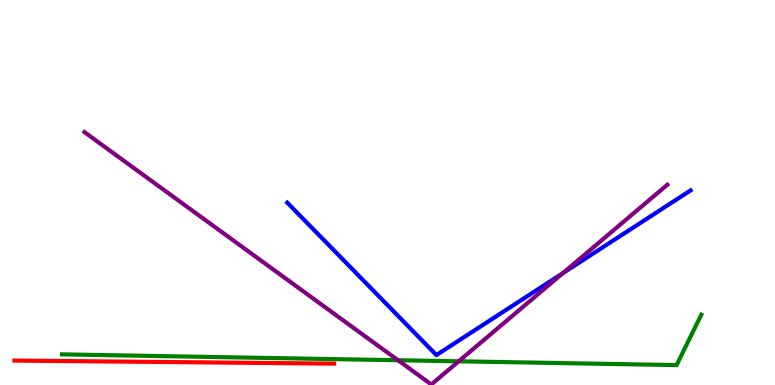[{'lines': ['blue', 'red'], 'intersections': []}, {'lines': ['green', 'red'], 'intersections': []}, {'lines': ['purple', 'red'], 'intersections': []}, {'lines': ['blue', 'green'], 'intersections': []}, {'lines': ['blue', 'purple'], 'intersections': [{'x': 7.26, 'y': 2.9}]}, {'lines': ['green', 'purple'], 'intersections': [{'x': 5.14, 'y': 0.643}, {'x': 5.92, 'y': 0.616}]}]